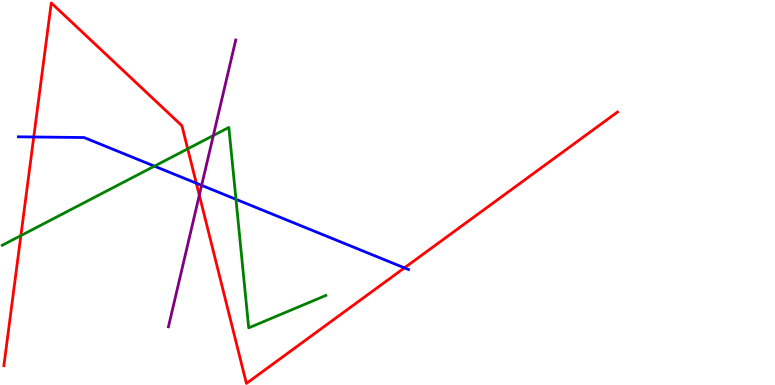[{'lines': ['blue', 'red'], 'intersections': [{'x': 0.436, 'y': 6.44}, {'x': 2.53, 'y': 5.24}, {'x': 5.22, 'y': 3.04}]}, {'lines': ['green', 'red'], 'intersections': [{'x': 0.269, 'y': 3.88}, {'x': 2.42, 'y': 6.13}]}, {'lines': ['purple', 'red'], 'intersections': [{'x': 2.57, 'y': 4.93}]}, {'lines': ['blue', 'green'], 'intersections': [{'x': 1.99, 'y': 5.68}, {'x': 3.04, 'y': 4.82}]}, {'lines': ['blue', 'purple'], 'intersections': [{'x': 2.6, 'y': 5.19}]}, {'lines': ['green', 'purple'], 'intersections': [{'x': 2.75, 'y': 6.48}]}]